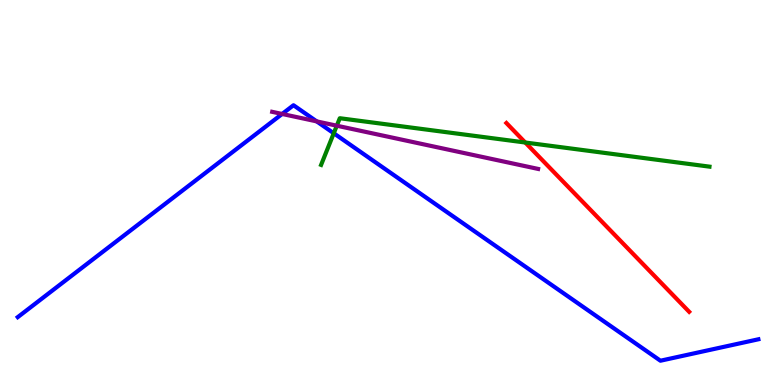[{'lines': ['blue', 'red'], 'intersections': []}, {'lines': ['green', 'red'], 'intersections': [{'x': 6.78, 'y': 6.3}]}, {'lines': ['purple', 'red'], 'intersections': []}, {'lines': ['blue', 'green'], 'intersections': [{'x': 4.31, 'y': 6.54}]}, {'lines': ['blue', 'purple'], 'intersections': [{'x': 3.64, 'y': 7.04}, {'x': 4.09, 'y': 6.85}]}, {'lines': ['green', 'purple'], 'intersections': [{'x': 4.35, 'y': 6.73}]}]